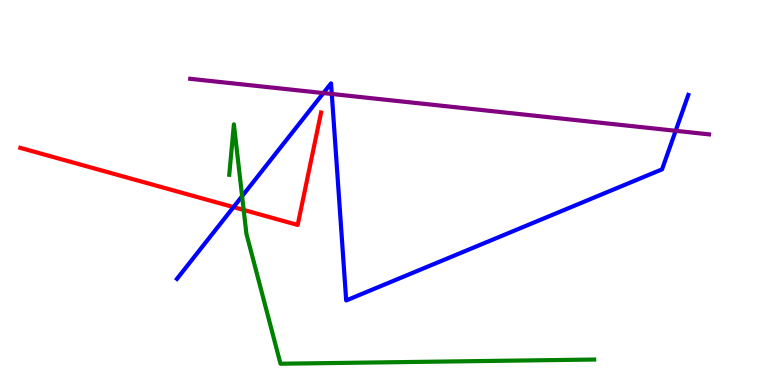[{'lines': ['blue', 'red'], 'intersections': [{'x': 3.01, 'y': 4.62}]}, {'lines': ['green', 'red'], 'intersections': [{'x': 3.14, 'y': 4.55}]}, {'lines': ['purple', 'red'], 'intersections': []}, {'lines': ['blue', 'green'], 'intersections': [{'x': 3.12, 'y': 4.9}]}, {'lines': ['blue', 'purple'], 'intersections': [{'x': 4.17, 'y': 7.58}, {'x': 4.28, 'y': 7.56}, {'x': 8.72, 'y': 6.6}]}, {'lines': ['green', 'purple'], 'intersections': []}]